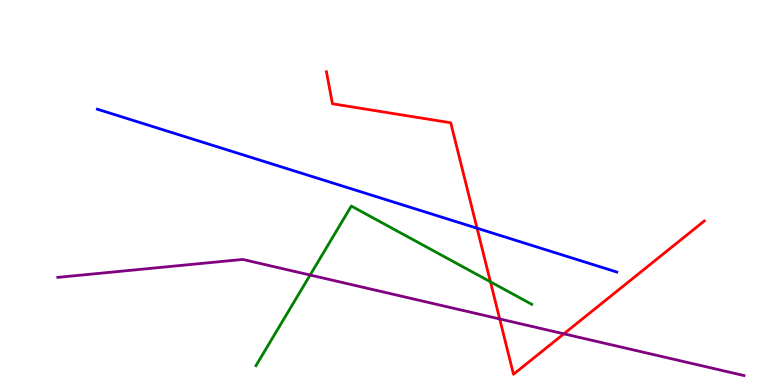[{'lines': ['blue', 'red'], 'intersections': [{'x': 6.16, 'y': 4.07}]}, {'lines': ['green', 'red'], 'intersections': [{'x': 6.33, 'y': 2.68}]}, {'lines': ['purple', 'red'], 'intersections': [{'x': 6.45, 'y': 1.72}, {'x': 7.28, 'y': 1.33}]}, {'lines': ['blue', 'green'], 'intersections': []}, {'lines': ['blue', 'purple'], 'intersections': []}, {'lines': ['green', 'purple'], 'intersections': [{'x': 4.0, 'y': 2.86}]}]